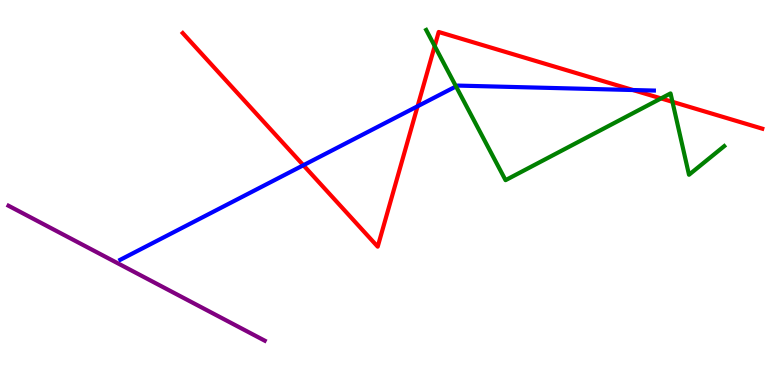[{'lines': ['blue', 'red'], 'intersections': [{'x': 3.91, 'y': 5.71}, {'x': 5.39, 'y': 7.24}, {'x': 8.17, 'y': 7.66}]}, {'lines': ['green', 'red'], 'intersections': [{'x': 5.61, 'y': 8.8}, {'x': 8.53, 'y': 7.44}, {'x': 8.68, 'y': 7.36}]}, {'lines': ['purple', 'red'], 'intersections': []}, {'lines': ['blue', 'green'], 'intersections': [{'x': 5.88, 'y': 7.76}]}, {'lines': ['blue', 'purple'], 'intersections': []}, {'lines': ['green', 'purple'], 'intersections': []}]